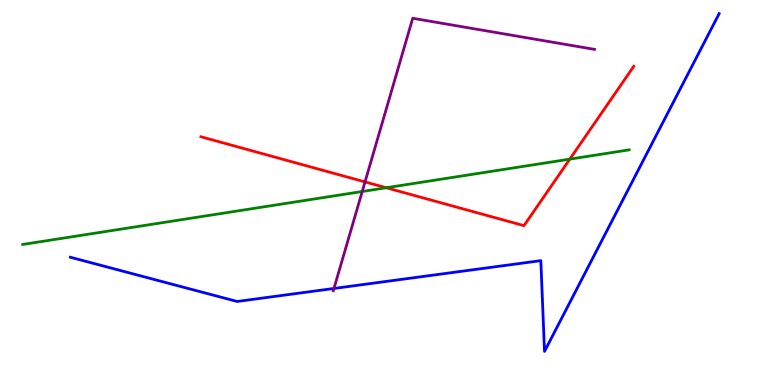[{'lines': ['blue', 'red'], 'intersections': []}, {'lines': ['green', 'red'], 'intersections': [{'x': 4.98, 'y': 5.12}, {'x': 7.35, 'y': 5.87}]}, {'lines': ['purple', 'red'], 'intersections': [{'x': 4.71, 'y': 5.28}]}, {'lines': ['blue', 'green'], 'intersections': []}, {'lines': ['blue', 'purple'], 'intersections': [{'x': 4.31, 'y': 2.51}]}, {'lines': ['green', 'purple'], 'intersections': [{'x': 4.67, 'y': 5.03}]}]